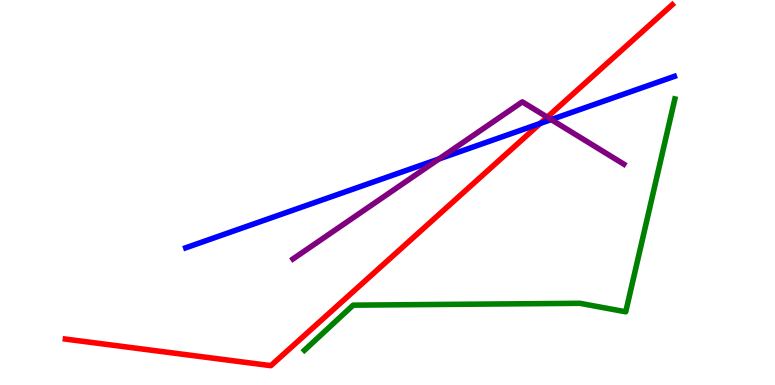[{'lines': ['blue', 'red'], 'intersections': [{'x': 6.97, 'y': 6.79}]}, {'lines': ['green', 'red'], 'intersections': []}, {'lines': ['purple', 'red'], 'intersections': [{'x': 7.06, 'y': 6.96}]}, {'lines': ['blue', 'green'], 'intersections': []}, {'lines': ['blue', 'purple'], 'intersections': [{'x': 5.66, 'y': 5.87}, {'x': 7.11, 'y': 6.89}]}, {'lines': ['green', 'purple'], 'intersections': []}]